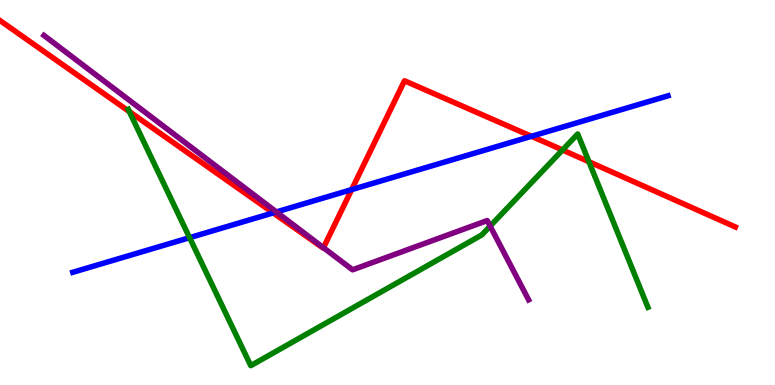[{'lines': ['blue', 'red'], 'intersections': [{'x': 3.52, 'y': 4.47}, {'x': 4.54, 'y': 5.08}, {'x': 6.86, 'y': 6.46}]}, {'lines': ['green', 'red'], 'intersections': [{'x': 1.67, 'y': 7.1}, {'x': 7.26, 'y': 6.1}, {'x': 7.6, 'y': 5.8}]}, {'lines': ['purple', 'red'], 'intersections': [{'x': 4.17, 'y': 3.57}]}, {'lines': ['blue', 'green'], 'intersections': [{'x': 2.45, 'y': 3.83}]}, {'lines': ['blue', 'purple'], 'intersections': [{'x': 3.57, 'y': 4.5}]}, {'lines': ['green', 'purple'], 'intersections': [{'x': 6.32, 'y': 4.13}]}]